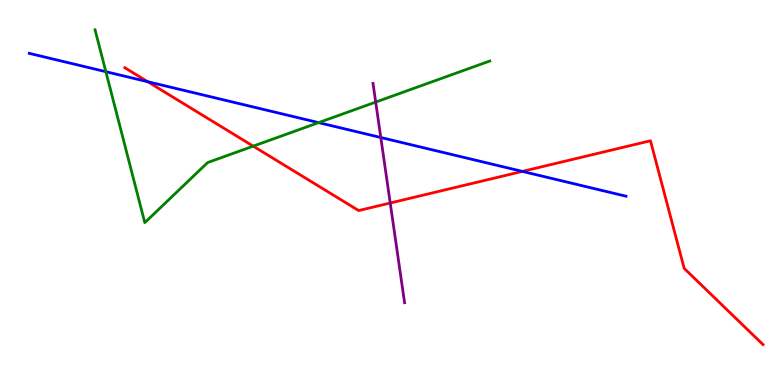[{'lines': ['blue', 'red'], 'intersections': [{'x': 1.91, 'y': 7.88}, {'x': 6.74, 'y': 5.55}]}, {'lines': ['green', 'red'], 'intersections': [{'x': 3.27, 'y': 6.2}]}, {'lines': ['purple', 'red'], 'intersections': [{'x': 5.04, 'y': 4.73}]}, {'lines': ['blue', 'green'], 'intersections': [{'x': 1.37, 'y': 8.14}, {'x': 4.11, 'y': 6.82}]}, {'lines': ['blue', 'purple'], 'intersections': [{'x': 4.91, 'y': 6.43}]}, {'lines': ['green', 'purple'], 'intersections': [{'x': 4.85, 'y': 7.35}]}]